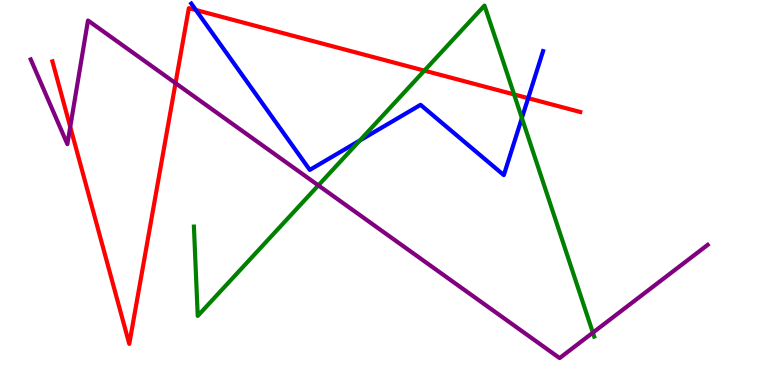[{'lines': ['blue', 'red'], 'intersections': [{'x': 2.53, 'y': 9.74}, {'x': 6.82, 'y': 7.45}]}, {'lines': ['green', 'red'], 'intersections': [{'x': 5.48, 'y': 8.17}, {'x': 6.63, 'y': 7.55}]}, {'lines': ['purple', 'red'], 'intersections': [{'x': 0.906, 'y': 6.7}, {'x': 2.26, 'y': 7.84}]}, {'lines': ['blue', 'green'], 'intersections': [{'x': 4.64, 'y': 6.35}, {'x': 6.73, 'y': 6.93}]}, {'lines': ['blue', 'purple'], 'intersections': []}, {'lines': ['green', 'purple'], 'intersections': [{'x': 4.11, 'y': 5.18}, {'x': 7.65, 'y': 1.36}]}]